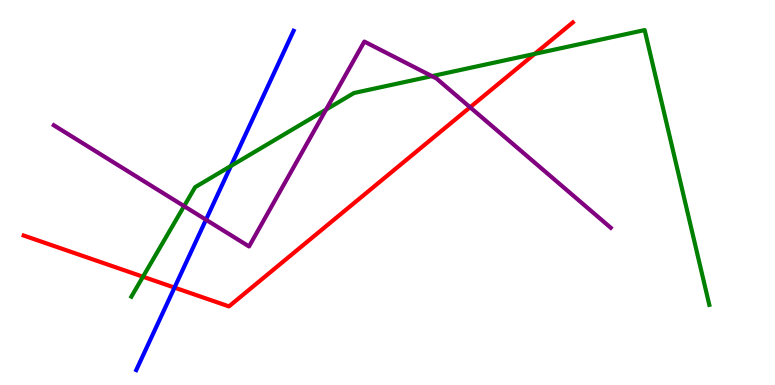[{'lines': ['blue', 'red'], 'intersections': [{'x': 2.25, 'y': 2.53}]}, {'lines': ['green', 'red'], 'intersections': [{'x': 1.84, 'y': 2.81}, {'x': 6.9, 'y': 8.6}]}, {'lines': ['purple', 'red'], 'intersections': [{'x': 6.07, 'y': 7.21}]}, {'lines': ['blue', 'green'], 'intersections': [{'x': 2.98, 'y': 5.69}]}, {'lines': ['blue', 'purple'], 'intersections': [{'x': 2.66, 'y': 4.29}]}, {'lines': ['green', 'purple'], 'intersections': [{'x': 2.38, 'y': 4.65}, {'x': 4.21, 'y': 7.15}, {'x': 5.57, 'y': 8.02}]}]